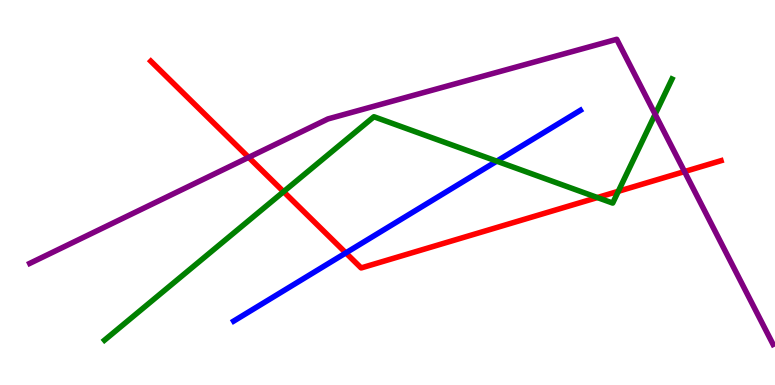[{'lines': ['blue', 'red'], 'intersections': [{'x': 4.46, 'y': 3.43}]}, {'lines': ['green', 'red'], 'intersections': [{'x': 3.66, 'y': 5.02}, {'x': 7.71, 'y': 4.87}, {'x': 7.98, 'y': 5.03}]}, {'lines': ['purple', 'red'], 'intersections': [{'x': 3.21, 'y': 5.91}, {'x': 8.83, 'y': 5.54}]}, {'lines': ['blue', 'green'], 'intersections': [{'x': 6.41, 'y': 5.81}]}, {'lines': ['blue', 'purple'], 'intersections': []}, {'lines': ['green', 'purple'], 'intersections': [{'x': 8.45, 'y': 7.03}]}]